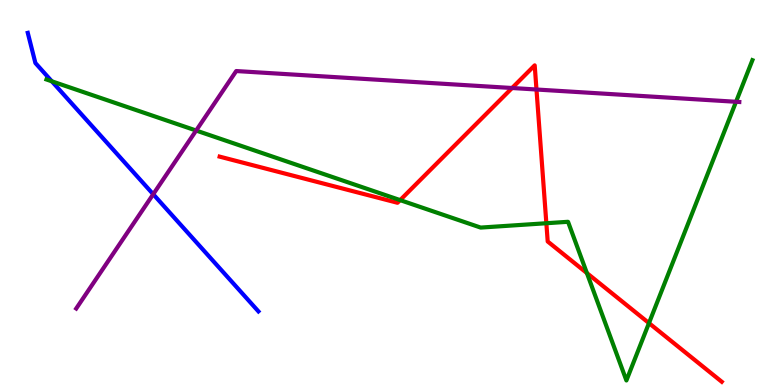[{'lines': ['blue', 'red'], 'intersections': []}, {'lines': ['green', 'red'], 'intersections': [{'x': 5.16, 'y': 4.8}, {'x': 7.05, 'y': 4.2}, {'x': 7.57, 'y': 2.91}, {'x': 8.37, 'y': 1.61}]}, {'lines': ['purple', 'red'], 'intersections': [{'x': 6.61, 'y': 7.71}, {'x': 6.92, 'y': 7.68}]}, {'lines': ['blue', 'green'], 'intersections': [{'x': 0.669, 'y': 7.89}]}, {'lines': ['blue', 'purple'], 'intersections': [{'x': 1.98, 'y': 4.95}]}, {'lines': ['green', 'purple'], 'intersections': [{'x': 2.53, 'y': 6.61}, {'x': 9.5, 'y': 7.36}]}]